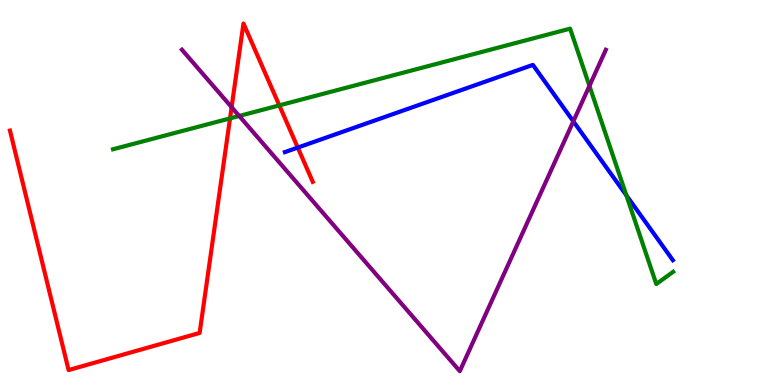[{'lines': ['blue', 'red'], 'intersections': [{'x': 3.84, 'y': 6.17}]}, {'lines': ['green', 'red'], 'intersections': [{'x': 2.97, 'y': 6.92}, {'x': 3.6, 'y': 7.26}]}, {'lines': ['purple', 'red'], 'intersections': [{'x': 2.99, 'y': 7.22}]}, {'lines': ['blue', 'green'], 'intersections': [{'x': 8.08, 'y': 4.93}]}, {'lines': ['blue', 'purple'], 'intersections': [{'x': 7.4, 'y': 6.85}]}, {'lines': ['green', 'purple'], 'intersections': [{'x': 3.09, 'y': 6.99}, {'x': 7.61, 'y': 7.77}]}]